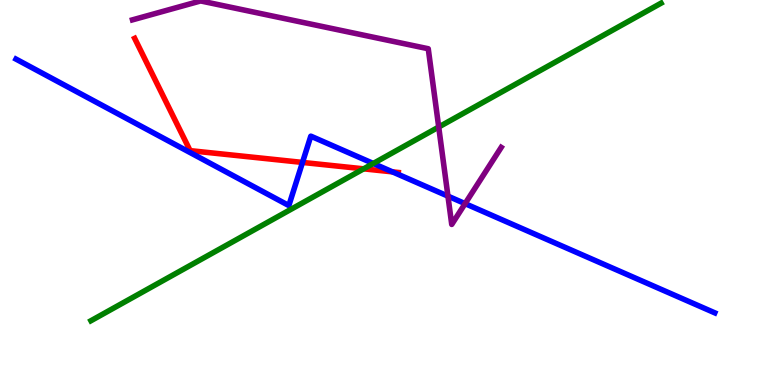[{'lines': ['blue', 'red'], 'intersections': [{'x': 3.9, 'y': 5.78}, {'x': 5.06, 'y': 5.54}]}, {'lines': ['green', 'red'], 'intersections': [{'x': 4.69, 'y': 5.61}]}, {'lines': ['purple', 'red'], 'intersections': []}, {'lines': ['blue', 'green'], 'intersections': [{'x': 4.82, 'y': 5.75}]}, {'lines': ['blue', 'purple'], 'intersections': [{'x': 5.78, 'y': 4.91}, {'x': 6.0, 'y': 4.71}]}, {'lines': ['green', 'purple'], 'intersections': [{'x': 5.66, 'y': 6.7}]}]